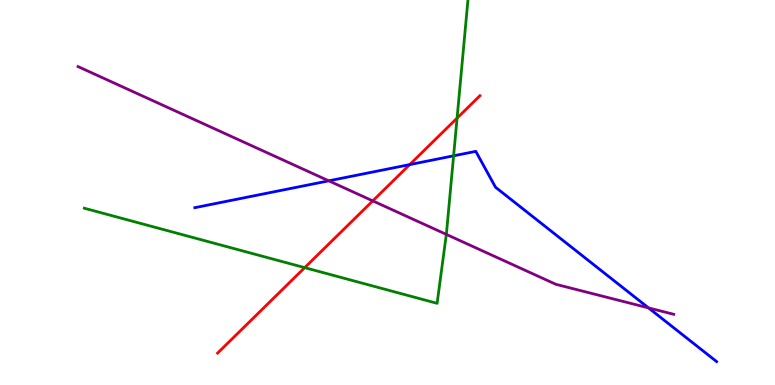[{'lines': ['blue', 'red'], 'intersections': [{'x': 5.29, 'y': 5.72}]}, {'lines': ['green', 'red'], 'intersections': [{'x': 3.93, 'y': 3.05}, {'x': 5.9, 'y': 6.93}]}, {'lines': ['purple', 'red'], 'intersections': [{'x': 4.81, 'y': 4.78}]}, {'lines': ['blue', 'green'], 'intersections': [{'x': 5.85, 'y': 5.95}]}, {'lines': ['blue', 'purple'], 'intersections': [{'x': 4.24, 'y': 5.3}, {'x': 8.37, 'y': 2.0}]}, {'lines': ['green', 'purple'], 'intersections': [{'x': 5.76, 'y': 3.91}]}]